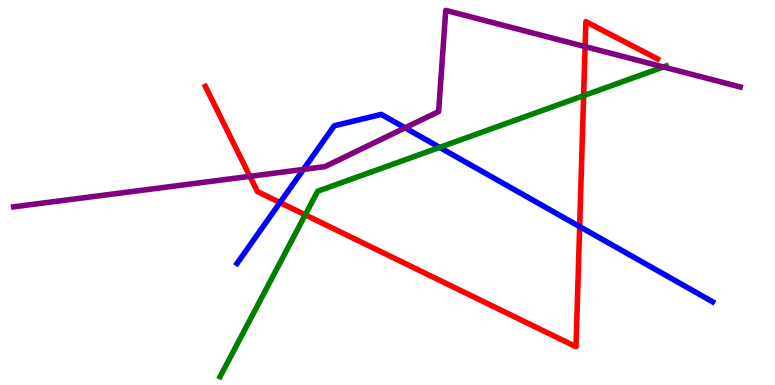[{'lines': ['blue', 'red'], 'intersections': [{'x': 3.61, 'y': 4.74}, {'x': 7.48, 'y': 4.11}]}, {'lines': ['green', 'red'], 'intersections': [{'x': 3.94, 'y': 4.42}, {'x': 7.53, 'y': 7.52}]}, {'lines': ['purple', 'red'], 'intersections': [{'x': 3.22, 'y': 5.42}, {'x': 7.55, 'y': 8.79}]}, {'lines': ['blue', 'green'], 'intersections': [{'x': 5.67, 'y': 6.17}]}, {'lines': ['blue', 'purple'], 'intersections': [{'x': 3.91, 'y': 5.6}, {'x': 5.23, 'y': 6.68}]}, {'lines': ['green', 'purple'], 'intersections': [{'x': 8.56, 'y': 8.26}]}]